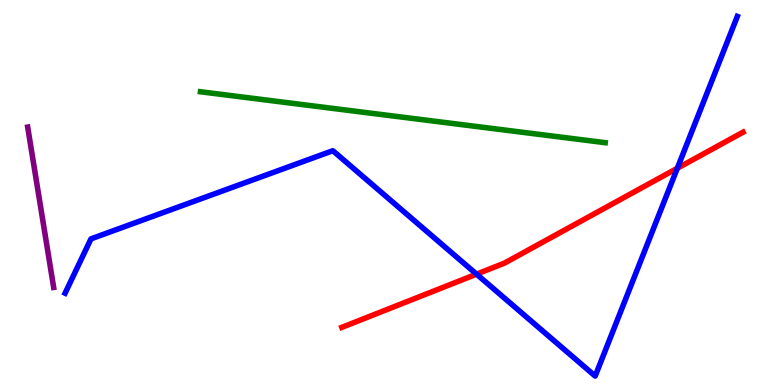[{'lines': ['blue', 'red'], 'intersections': [{'x': 6.15, 'y': 2.88}, {'x': 8.74, 'y': 5.63}]}, {'lines': ['green', 'red'], 'intersections': []}, {'lines': ['purple', 'red'], 'intersections': []}, {'lines': ['blue', 'green'], 'intersections': []}, {'lines': ['blue', 'purple'], 'intersections': []}, {'lines': ['green', 'purple'], 'intersections': []}]